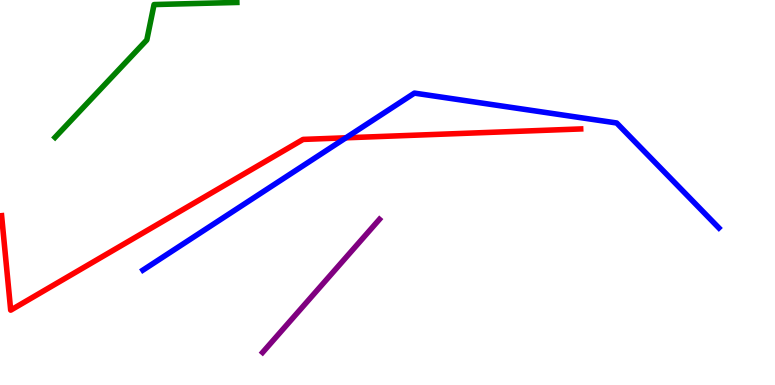[{'lines': ['blue', 'red'], 'intersections': [{'x': 4.46, 'y': 6.42}]}, {'lines': ['green', 'red'], 'intersections': []}, {'lines': ['purple', 'red'], 'intersections': []}, {'lines': ['blue', 'green'], 'intersections': []}, {'lines': ['blue', 'purple'], 'intersections': []}, {'lines': ['green', 'purple'], 'intersections': []}]